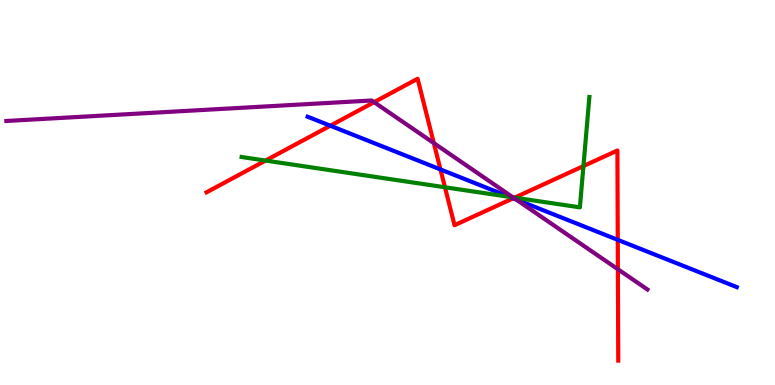[{'lines': ['blue', 'red'], 'intersections': [{'x': 4.26, 'y': 6.73}, {'x': 5.68, 'y': 5.6}, {'x': 6.62, 'y': 4.85}, {'x': 7.97, 'y': 3.77}]}, {'lines': ['green', 'red'], 'intersections': [{'x': 3.43, 'y': 5.83}, {'x': 5.74, 'y': 5.14}, {'x': 6.64, 'y': 4.87}, {'x': 7.53, 'y': 5.69}]}, {'lines': ['purple', 'red'], 'intersections': [{'x': 4.83, 'y': 7.35}, {'x': 5.6, 'y': 6.28}, {'x': 6.63, 'y': 4.86}, {'x': 7.97, 'y': 3.01}]}, {'lines': ['blue', 'green'], 'intersections': [{'x': 6.58, 'y': 4.89}]}, {'lines': ['blue', 'purple'], 'intersections': [{'x': 6.66, 'y': 4.82}]}, {'lines': ['green', 'purple'], 'intersections': [{'x': 6.62, 'y': 4.87}]}]